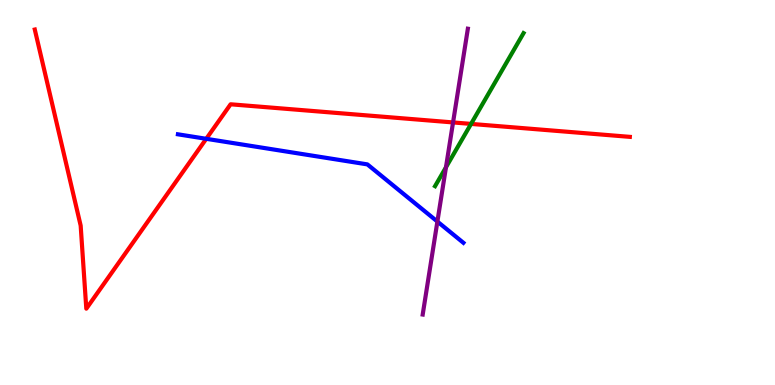[{'lines': ['blue', 'red'], 'intersections': [{'x': 2.66, 'y': 6.39}]}, {'lines': ['green', 'red'], 'intersections': [{'x': 6.08, 'y': 6.78}]}, {'lines': ['purple', 'red'], 'intersections': [{'x': 5.85, 'y': 6.82}]}, {'lines': ['blue', 'green'], 'intersections': []}, {'lines': ['blue', 'purple'], 'intersections': [{'x': 5.64, 'y': 4.25}]}, {'lines': ['green', 'purple'], 'intersections': [{'x': 5.75, 'y': 5.65}]}]